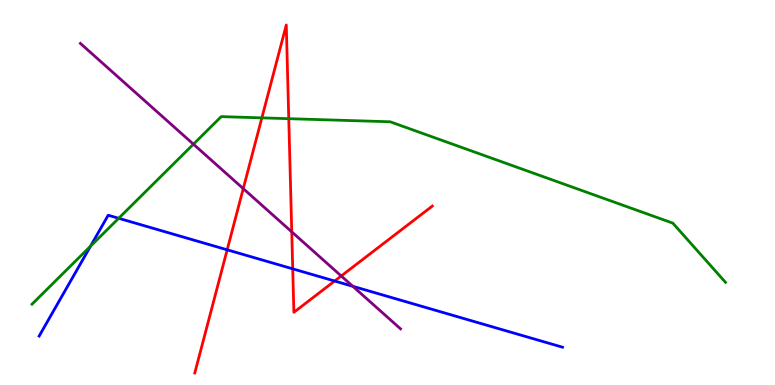[{'lines': ['blue', 'red'], 'intersections': [{'x': 2.93, 'y': 3.51}, {'x': 3.78, 'y': 3.02}, {'x': 4.32, 'y': 2.7}]}, {'lines': ['green', 'red'], 'intersections': [{'x': 3.38, 'y': 6.94}, {'x': 3.73, 'y': 6.92}]}, {'lines': ['purple', 'red'], 'intersections': [{'x': 3.14, 'y': 5.1}, {'x': 3.76, 'y': 3.98}, {'x': 4.4, 'y': 2.83}]}, {'lines': ['blue', 'green'], 'intersections': [{'x': 1.17, 'y': 3.6}, {'x': 1.53, 'y': 4.33}]}, {'lines': ['blue', 'purple'], 'intersections': [{'x': 4.55, 'y': 2.56}]}, {'lines': ['green', 'purple'], 'intersections': [{'x': 2.5, 'y': 6.25}]}]